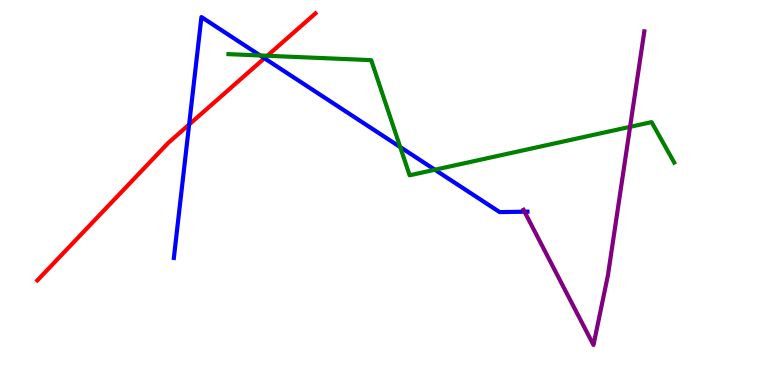[{'lines': ['blue', 'red'], 'intersections': [{'x': 2.44, 'y': 6.77}, {'x': 3.41, 'y': 8.49}]}, {'lines': ['green', 'red'], 'intersections': [{'x': 3.45, 'y': 8.55}]}, {'lines': ['purple', 'red'], 'intersections': []}, {'lines': ['blue', 'green'], 'intersections': [{'x': 3.36, 'y': 8.56}, {'x': 5.16, 'y': 6.18}, {'x': 5.61, 'y': 5.59}]}, {'lines': ['blue', 'purple'], 'intersections': [{'x': 6.77, 'y': 4.5}]}, {'lines': ['green', 'purple'], 'intersections': [{'x': 8.13, 'y': 6.71}]}]